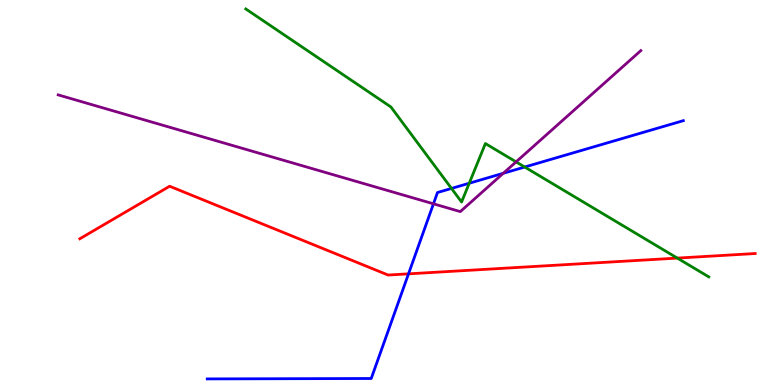[{'lines': ['blue', 'red'], 'intersections': [{'x': 5.27, 'y': 2.89}]}, {'lines': ['green', 'red'], 'intersections': [{'x': 8.74, 'y': 3.3}]}, {'lines': ['purple', 'red'], 'intersections': []}, {'lines': ['blue', 'green'], 'intersections': [{'x': 5.83, 'y': 5.11}, {'x': 6.05, 'y': 5.24}, {'x': 6.77, 'y': 5.66}]}, {'lines': ['blue', 'purple'], 'intersections': [{'x': 5.59, 'y': 4.71}, {'x': 6.49, 'y': 5.5}]}, {'lines': ['green', 'purple'], 'intersections': [{'x': 6.66, 'y': 5.8}]}]